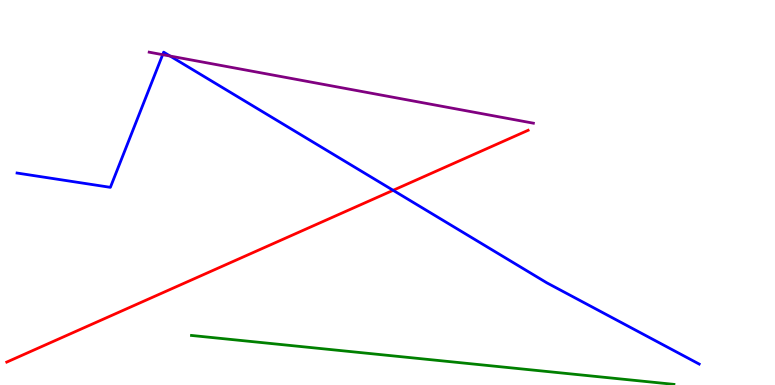[{'lines': ['blue', 'red'], 'intersections': [{'x': 5.07, 'y': 5.06}]}, {'lines': ['green', 'red'], 'intersections': []}, {'lines': ['purple', 'red'], 'intersections': []}, {'lines': ['blue', 'green'], 'intersections': []}, {'lines': ['blue', 'purple'], 'intersections': [{'x': 2.1, 'y': 8.58}, {'x': 2.19, 'y': 8.54}]}, {'lines': ['green', 'purple'], 'intersections': []}]